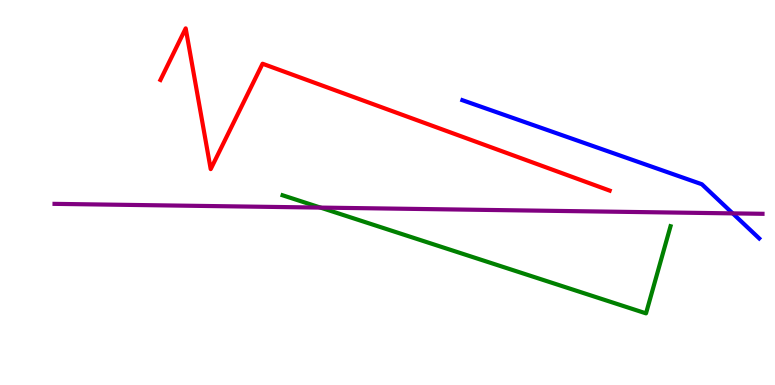[{'lines': ['blue', 'red'], 'intersections': []}, {'lines': ['green', 'red'], 'intersections': []}, {'lines': ['purple', 'red'], 'intersections': []}, {'lines': ['blue', 'green'], 'intersections': []}, {'lines': ['blue', 'purple'], 'intersections': [{'x': 9.45, 'y': 4.46}]}, {'lines': ['green', 'purple'], 'intersections': [{'x': 4.14, 'y': 4.61}]}]